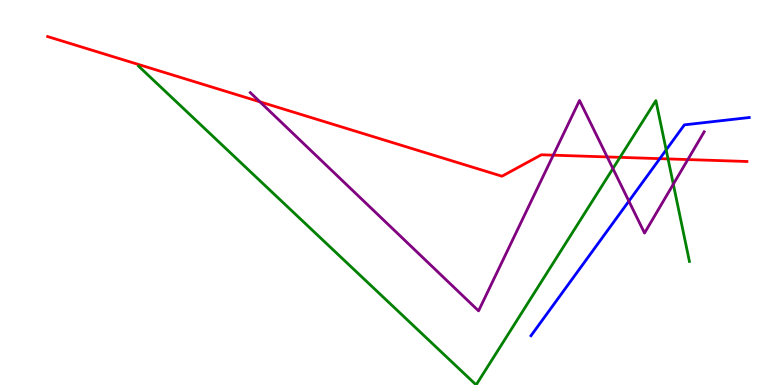[{'lines': ['blue', 'red'], 'intersections': [{'x': 8.51, 'y': 5.88}]}, {'lines': ['green', 'red'], 'intersections': [{'x': 8.0, 'y': 5.91}, {'x': 8.62, 'y': 5.87}]}, {'lines': ['purple', 'red'], 'intersections': [{'x': 3.35, 'y': 7.36}, {'x': 7.14, 'y': 5.97}, {'x': 7.83, 'y': 5.92}, {'x': 8.88, 'y': 5.86}]}, {'lines': ['blue', 'green'], 'intersections': [{'x': 8.6, 'y': 6.11}]}, {'lines': ['blue', 'purple'], 'intersections': [{'x': 8.11, 'y': 4.78}]}, {'lines': ['green', 'purple'], 'intersections': [{'x': 7.91, 'y': 5.62}, {'x': 8.69, 'y': 5.22}]}]